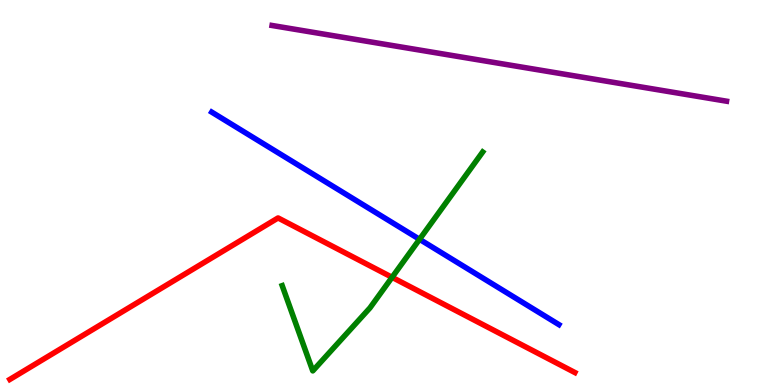[{'lines': ['blue', 'red'], 'intersections': []}, {'lines': ['green', 'red'], 'intersections': [{'x': 5.06, 'y': 2.8}]}, {'lines': ['purple', 'red'], 'intersections': []}, {'lines': ['blue', 'green'], 'intersections': [{'x': 5.41, 'y': 3.78}]}, {'lines': ['blue', 'purple'], 'intersections': []}, {'lines': ['green', 'purple'], 'intersections': []}]